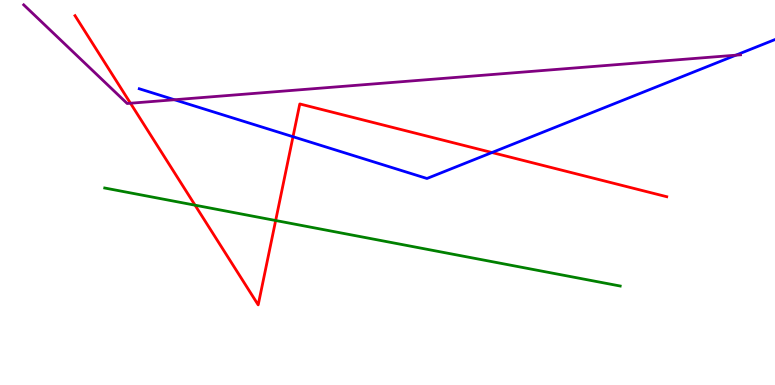[{'lines': ['blue', 'red'], 'intersections': [{'x': 3.78, 'y': 6.45}, {'x': 6.35, 'y': 6.04}]}, {'lines': ['green', 'red'], 'intersections': [{'x': 2.52, 'y': 4.67}, {'x': 3.56, 'y': 4.27}]}, {'lines': ['purple', 'red'], 'intersections': [{'x': 1.68, 'y': 7.32}]}, {'lines': ['blue', 'green'], 'intersections': []}, {'lines': ['blue', 'purple'], 'intersections': [{'x': 2.25, 'y': 7.41}, {'x': 9.49, 'y': 8.57}]}, {'lines': ['green', 'purple'], 'intersections': []}]